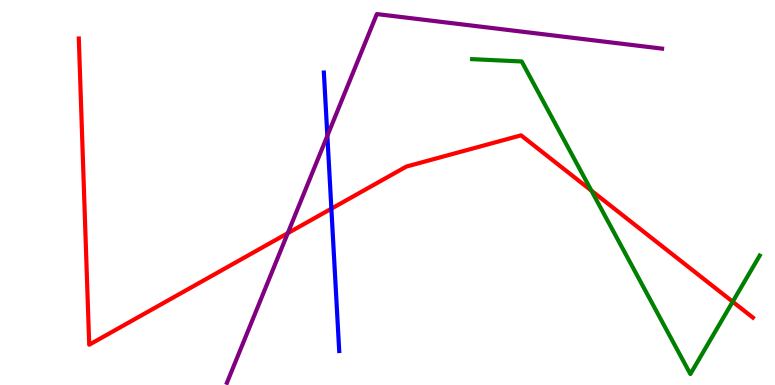[{'lines': ['blue', 'red'], 'intersections': [{'x': 4.28, 'y': 4.58}]}, {'lines': ['green', 'red'], 'intersections': [{'x': 7.63, 'y': 5.05}, {'x': 9.45, 'y': 2.16}]}, {'lines': ['purple', 'red'], 'intersections': [{'x': 3.71, 'y': 3.94}]}, {'lines': ['blue', 'green'], 'intersections': []}, {'lines': ['blue', 'purple'], 'intersections': [{'x': 4.22, 'y': 6.47}]}, {'lines': ['green', 'purple'], 'intersections': []}]